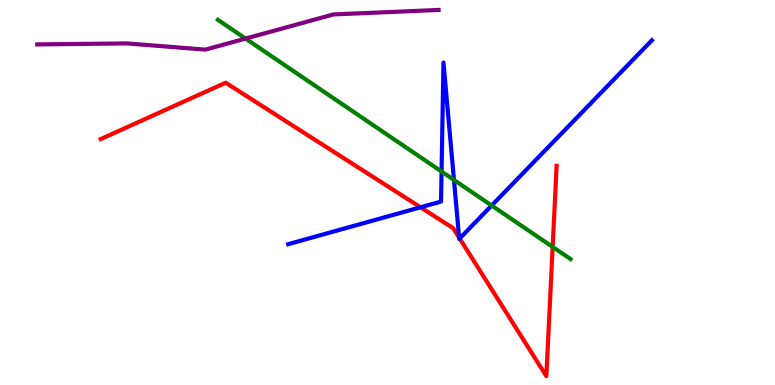[{'lines': ['blue', 'red'], 'intersections': [{'x': 5.43, 'y': 4.62}, {'x': 5.92, 'y': 3.83}, {'x': 5.93, 'y': 3.8}]}, {'lines': ['green', 'red'], 'intersections': [{'x': 7.13, 'y': 3.59}]}, {'lines': ['purple', 'red'], 'intersections': []}, {'lines': ['blue', 'green'], 'intersections': [{'x': 5.7, 'y': 5.54}, {'x': 5.86, 'y': 5.33}, {'x': 6.34, 'y': 4.66}]}, {'lines': ['blue', 'purple'], 'intersections': []}, {'lines': ['green', 'purple'], 'intersections': [{'x': 3.17, 'y': 9.0}]}]